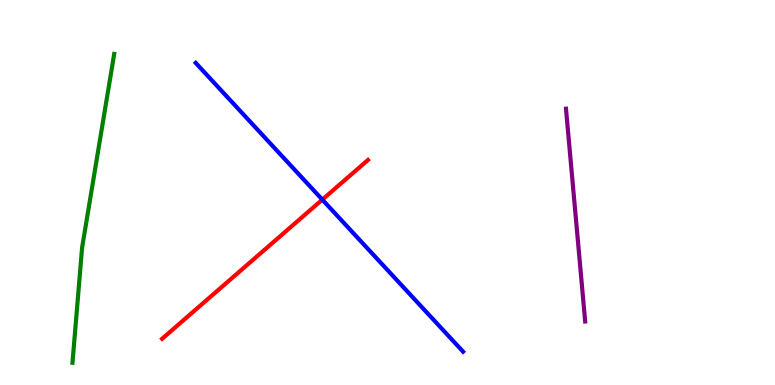[{'lines': ['blue', 'red'], 'intersections': [{'x': 4.16, 'y': 4.81}]}, {'lines': ['green', 'red'], 'intersections': []}, {'lines': ['purple', 'red'], 'intersections': []}, {'lines': ['blue', 'green'], 'intersections': []}, {'lines': ['blue', 'purple'], 'intersections': []}, {'lines': ['green', 'purple'], 'intersections': []}]